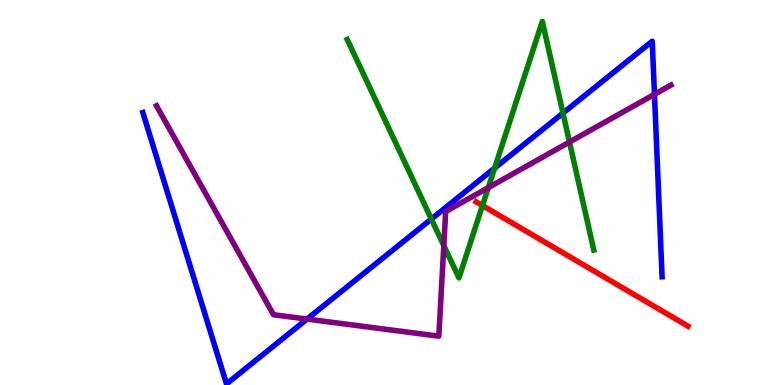[{'lines': ['blue', 'red'], 'intersections': []}, {'lines': ['green', 'red'], 'intersections': [{'x': 6.23, 'y': 4.66}]}, {'lines': ['purple', 'red'], 'intersections': []}, {'lines': ['blue', 'green'], 'intersections': [{'x': 5.57, 'y': 4.31}, {'x': 6.38, 'y': 5.63}, {'x': 7.26, 'y': 7.06}]}, {'lines': ['blue', 'purple'], 'intersections': [{'x': 3.96, 'y': 1.71}, {'x': 8.44, 'y': 7.55}]}, {'lines': ['green', 'purple'], 'intersections': [{'x': 5.73, 'y': 3.62}, {'x': 6.3, 'y': 5.13}, {'x': 7.35, 'y': 6.31}]}]